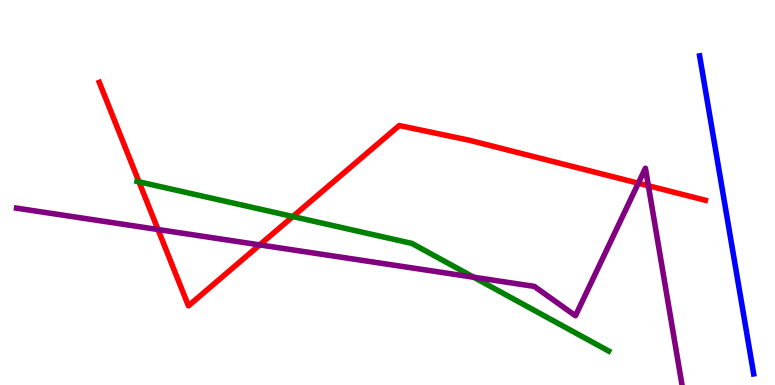[{'lines': ['blue', 'red'], 'intersections': []}, {'lines': ['green', 'red'], 'intersections': [{'x': 1.79, 'y': 5.28}, {'x': 3.78, 'y': 4.38}]}, {'lines': ['purple', 'red'], 'intersections': [{'x': 2.04, 'y': 4.04}, {'x': 3.35, 'y': 3.64}, {'x': 8.24, 'y': 5.24}, {'x': 8.37, 'y': 5.18}]}, {'lines': ['blue', 'green'], 'intersections': []}, {'lines': ['blue', 'purple'], 'intersections': []}, {'lines': ['green', 'purple'], 'intersections': [{'x': 6.11, 'y': 2.8}]}]